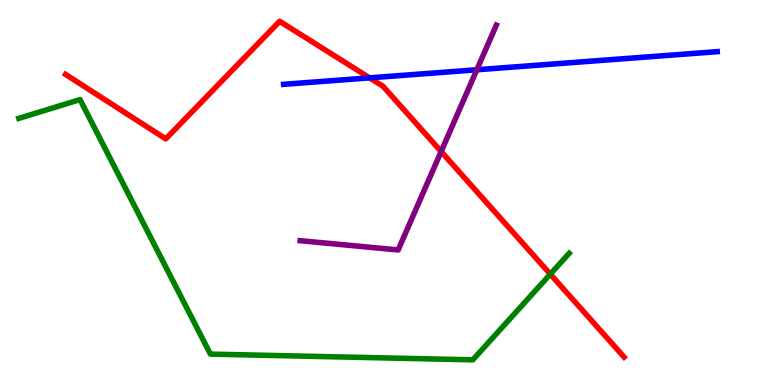[{'lines': ['blue', 'red'], 'intersections': [{'x': 4.77, 'y': 7.98}]}, {'lines': ['green', 'red'], 'intersections': [{'x': 7.1, 'y': 2.88}]}, {'lines': ['purple', 'red'], 'intersections': [{'x': 5.69, 'y': 6.06}]}, {'lines': ['blue', 'green'], 'intersections': []}, {'lines': ['blue', 'purple'], 'intersections': [{'x': 6.15, 'y': 8.19}]}, {'lines': ['green', 'purple'], 'intersections': []}]